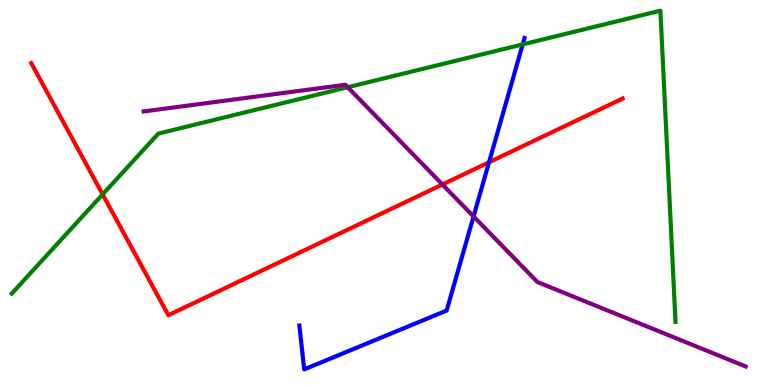[{'lines': ['blue', 'red'], 'intersections': [{'x': 6.31, 'y': 5.79}]}, {'lines': ['green', 'red'], 'intersections': [{'x': 1.32, 'y': 4.95}]}, {'lines': ['purple', 'red'], 'intersections': [{'x': 5.71, 'y': 5.21}]}, {'lines': ['blue', 'green'], 'intersections': [{'x': 6.74, 'y': 8.85}]}, {'lines': ['blue', 'purple'], 'intersections': [{'x': 6.11, 'y': 4.38}]}, {'lines': ['green', 'purple'], 'intersections': [{'x': 4.49, 'y': 7.73}]}]